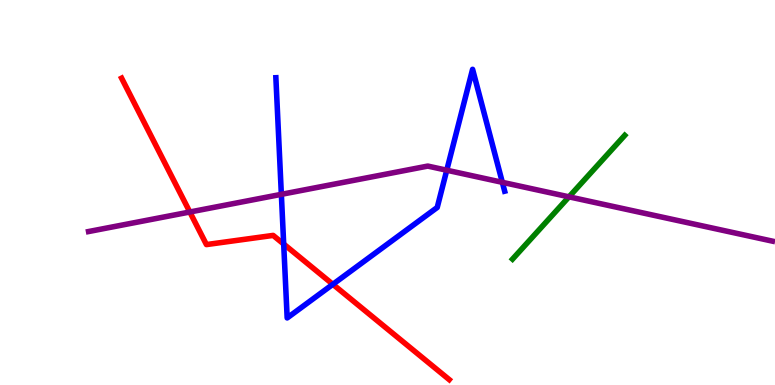[{'lines': ['blue', 'red'], 'intersections': [{'x': 3.66, 'y': 3.66}, {'x': 4.29, 'y': 2.62}]}, {'lines': ['green', 'red'], 'intersections': []}, {'lines': ['purple', 'red'], 'intersections': [{'x': 2.45, 'y': 4.49}]}, {'lines': ['blue', 'green'], 'intersections': []}, {'lines': ['blue', 'purple'], 'intersections': [{'x': 3.63, 'y': 4.95}, {'x': 5.76, 'y': 5.58}, {'x': 6.48, 'y': 5.26}]}, {'lines': ['green', 'purple'], 'intersections': [{'x': 7.34, 'y': 4.89}]}]